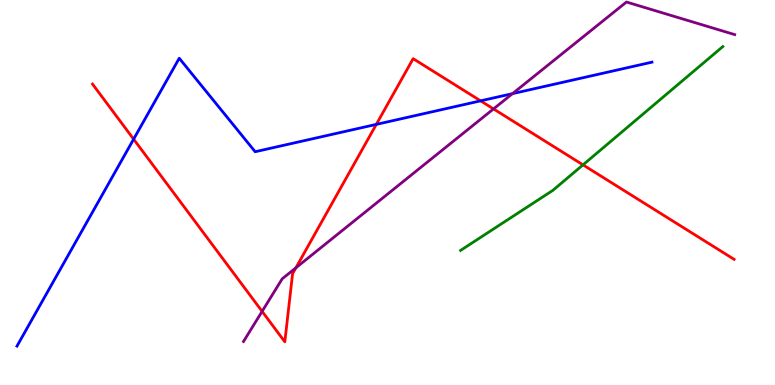[{'lines': ['blue', 'red'], 'intersections': [{'x': 1.72, 'y': 6.39}, {'x': 4.86, 'y': 6.77}, {'x': 6.2, 'y': 7.38}]}, {'lines': ['green', 'red'], 'intersections': [{'x': 7.52, 'y': 5.72}]}, {'lines': ['purple', 'red'], 'intersections': [{'x': 3.38, 'y': 1.91}, {'x': 3.82, 'y': 3.04}, {'x': 6.37, 'y': 7.17}]}, {'lines': ['blue', 'green'], 'intersections': []}, {'lines': ['blue', 'purple'], 'intersections': [{'x': 6.61, 'y': 7.57}]}, {'lines': ['green', 'purple'], 'intersections': []}]